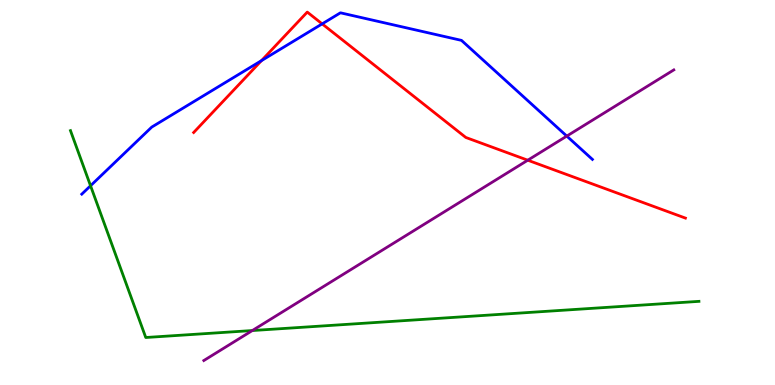[{'lines': ['blue', 'red'], 'intersections': [{'x': 3.37, 'y': 8.43}, {'x': 4.16, 'y': 9.38}]}, {'lines': ['green', 'red'], 'intersections': []}, {'lines': ['purple', 'red'], 'intersections': [{'x': 6.81, 'y': 5.84}]}, {'lines': ['blue', 'green'], 'intersections': [{'x': 1.17, 'y': 5.18}]}, {'lines': ['blue', 'purple'], 'intersections': [{'x': 7.31, 'y': 6.47}]}, {'lines': ['green', 'purple'], 'intersections': [{'x': 3.26, 'y': 1.41}]}]